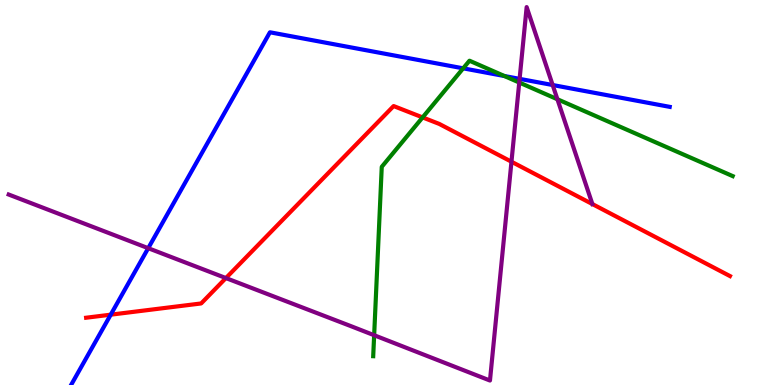[{'lines': ['blue', 'red'], 'intersections': [{'x': 1.43, 'y': 1.83}]}, {'lines': ['green', 'red'], 'intersections': [{'x': 5.45, 'y': 6.95}]}, {'lines': ['purple', 'red'], 'intersections': [{'x': 2.91, 'y': 2.78}, {'x': 6.6, 'y': 5.8}]}, {'lines': ['blue', 'green'], 'intersections': [{'x': 5.98, 'y': 8.23}, {'x': 6.51, 'y': 8.03}]}, {'lines': ['blue', 'purple'], 'intersections': [{'x': 1.91, 'y': 3.55}, {'x': 6.7, 'y': 7.95}, {'x': 7.13, 'y': 7.79}]}, {'lines': ['green', 'purple'], 'intersections': [{'x': 4.83, 'y': 1.29}, {'x': 6.7, 'y': 7.86}, {'x': 7.19, 'y': 7.42}]}]